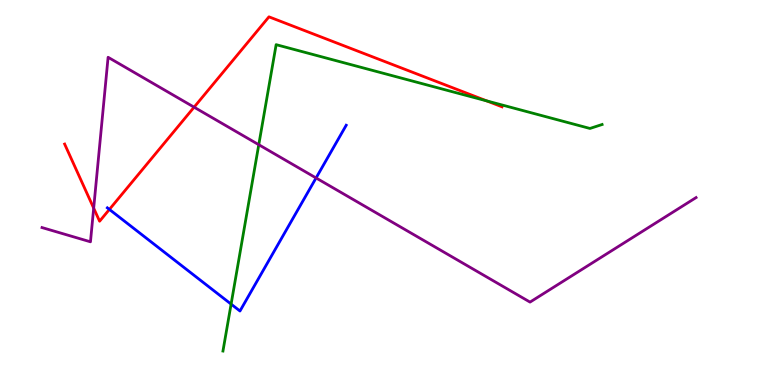[{'lines': ['blue', 'red'], 'intersections': [{'x': 1.41, 'y': 4.56}]}, {'lines': ['green', 'red'], 'intersections': [{'x': 6.28, 'y': 7.38}]}, {'lines': ['purple', 'red'], 'intersections': [{'x': 1.21, 'y': 4.59}, {'x': 2.5, 'y': 7.22}]}, {'lines': ['blue', 'green'], 'intersections': [{'x': 2.98, 'y': 2.1}]}, {'lines': ['blue', 'purple'], 'intersections': [{'x': 4.08, 'y': 5.38}]}, {'lines': ['green', 'purple'], 'intersections': [{'x': 3.34, 'y': 6.24}]}]